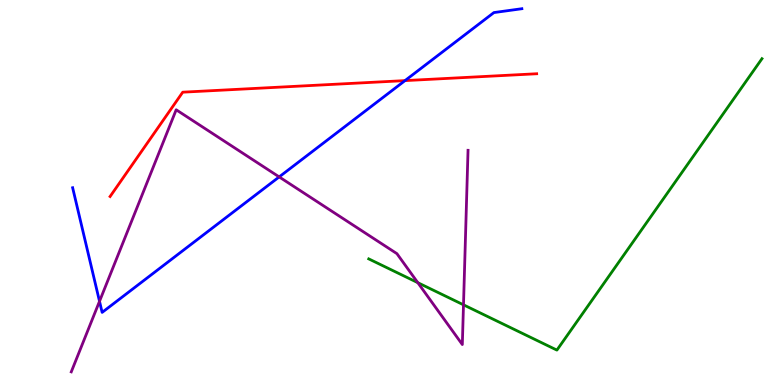[{'lines': ['blue', 'red'], 'intersections': [{'x': 5.23, 'y': 7.91}]}, {'lines': ['green', 'red'], 'intersections': []}, {'lines': ['purple', 'red'], 'intersections': []}, {'lines': ['blue', 'green'], 'intersections': []}, {'lines': ['blue', 'purple'], 'intersections': [{'x': 1.28, 'y': 2.17}, {'x': 3.6, 'y': 5.4}]}, {'lines': ['green', 'purple'], 'intersections': [{'x': 5.39, 'y': 2.66}, {'x': 5.98, 'y': 2.08}]}]